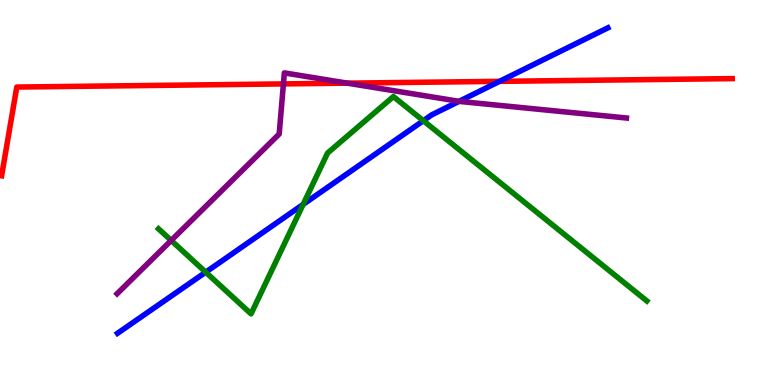[{'lines': ['blue', 'red'], 'intersections': [{'x': 6.45, 'y': 7.89}]}, {'lines': ['green', 'red'], 'intersections': []}, {'lines': ['purple', 'red'], 'intersections': [{'x': 3.66, 'y': 7.82}, {'x': 4.48, 'y': 7.84}]}, {'lines': ['blue', 'green'], 'intersections': [{'x': 2.65, 'y': 2.93}, {'x': 3.91, 'y': 4.69}, {'x': 5.46, 'y': 6.86}]}, {'lines': ['blue', 'purple'], 'intersections': [{'x': 5.92, 'y': 7.37}]}, {'lines': ['green', 'purple'], 'intersections': [{'x': 2.21, 'y': 3.75}]}]